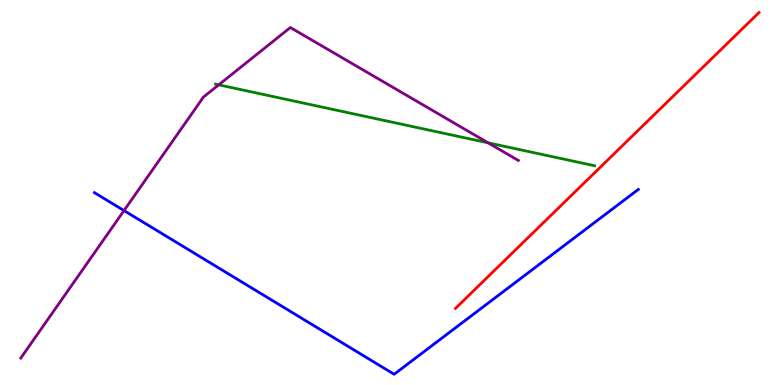[{'lines': ['blue', 'red'], 'intersections': []}, {'lines': ['green', 'red'], 'intersections': []}, {'lines': ['purple', 'red'], 'intersections': []}, {'lines': ['blue', 'green'], 'intersections': []}, {'lines': ['blue', 'purple'], 'intersections': [{'x': 1.6, 'y': 4.53}]}, {'lines': ['green', 'purple'], 'intersections': [{'x': 2.82, 'y': 7.8}, {'x': 6.3, 'y': 6.29}]}]